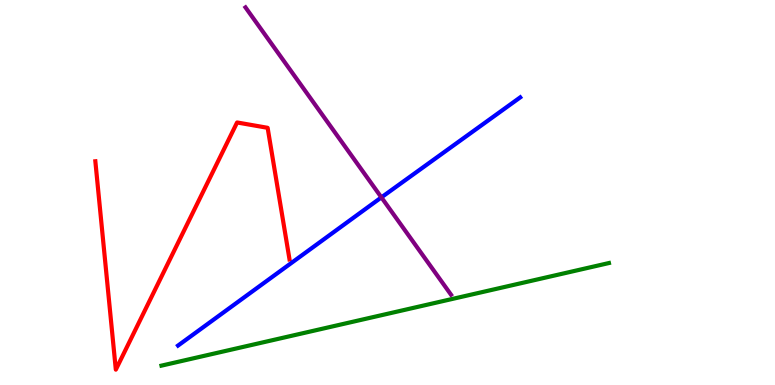[{'lines': ['blue', 'red'], 'intersections': []}, {'lines': ['green', 'red'], 'intersections': []}, {'lines': ['purple', 'red'], 'intersections': []}, {'lines': ['blue', 'green'], 'intersections': []}, {'lines': ['blue', 'purple'], 'intersections': [{'x': 4.92, 'y': 4.87}]}, {'lines': ['green', 'purple'], 'intersections': []}]